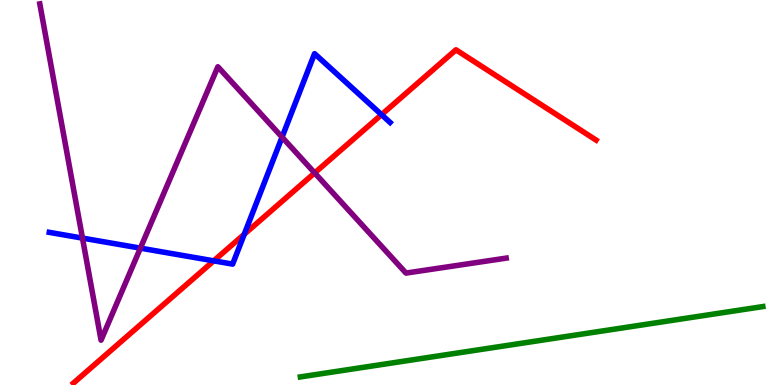[{'lines': ['blue', 'red'], 'intersections': [{'x': 2.76, 'y': 3.22}, {'x': 3.15, 'y': 3.92}, {'x': 4.92, 'y': 7.02}]}, {'lines': ['green', 'red'], 'intersections': []}, {'lines': ['purple', 'red'], 'intersections': [{'x': 4.06, 'y': 5.51}]}, {'lines': ['blue', 'green'], 'intersections': []}, {'lines': ['blue', 'purple'], 'intersections': [{'x': 1.06, 'y': 3.82}, {'x': 1.81, 'y': 3.55}, {'x': 3.64, 'y': 6.44}]}, {'lines': ['green', 'purple'], 'intersections': []}]